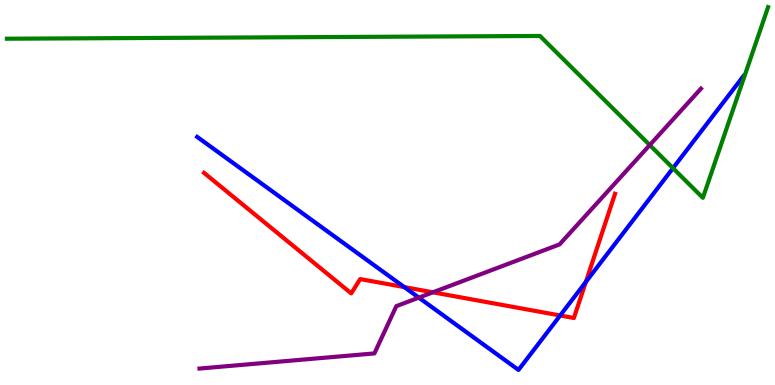[{'lines': ['blue', 'red'], 'intersections': [{'x': 5.22, 'y': 2.54}, {'x': 7.23, 'y': 1.81}, {'x': 7.56, 'y': 2.68}]}, {'lines': ['green', 'red'], 'intersections': []}, {'lines': ['purple', 'red'], 'intersections': [{'x': 5.59, 'y': 2.41}]}, {'lines': ['blue', 'green'], 'intersections': [{'x': 8.68, 'y': 5.63}]}, {'lines': ['blue', 'purple'], 'intersections': [{'x': 5.4, 'y': 2.27}]}, {'lines': ['green', 'purple'], 'intersections': [{'x': 8.38, 'y': 6.23}]}]